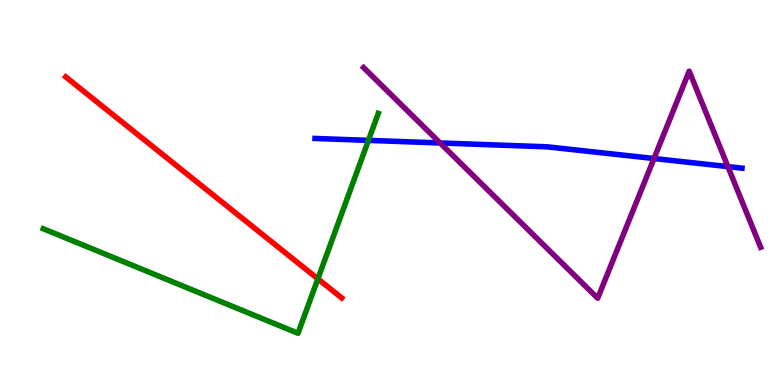[{'lines': ['blue', 'red'], 'intersections': []}, {'lines': ['green', 'red'], 'intersections': [{'x': 4.1, 'y': 2.76}]}, {'lines': ['purple', 'red'], 'intersections': []}, {'lines': ['blue', 'green'], 'intersections': [{'x': 4.75, 'y': 6.35}]}, {'lines': ['blue', 'purple'], 'intersections': [{'x': 5.68, 'y': 6.29}, {'x': 8.44, 'y': 5.88}, {'x': 9.39, 'y': 5.67}]}, {'lines': ['green', 'purple'], 'intersections': []}]